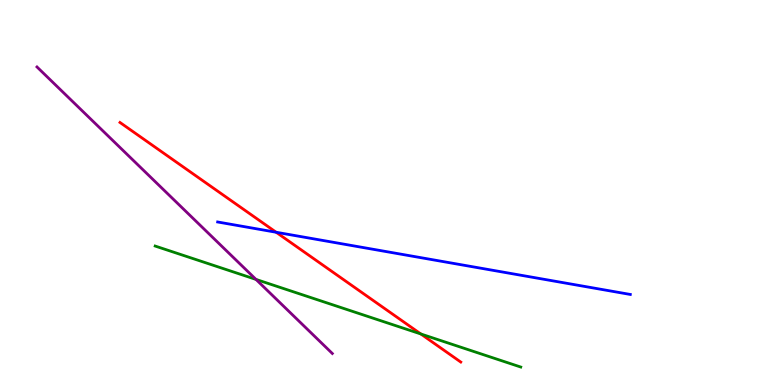[{'lines': ['blue', 'red'], 'intersections': [{'x': 3.56, 'y': 3.97}]}, {'lines': ['green', 'red'], 'intersections': [{'x': 5.43, 'y': 1.33}]}, {'lines': ['purple', 'red'], 'intersections': []}, {'lines': ['blue', 'green'], 'intersections': []}, {'lines': ['blue', 'purple'], 'intersections': []}, {'lines': ['green', 'purple'], 'intersections': [{'x': 3.3, 'y': 2.74}]}]